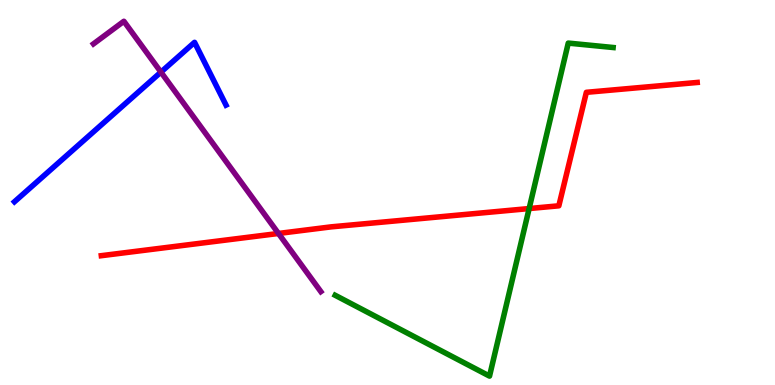[{'lines': ['blue', 'red'], 'intersections': []}, {'lines': ['green', 'red'], 'intersections': [{'x': 6.83, 'y': 4.58}]}, {'lines': ['purple', 'red'], 'intersections': [{'x': 3.59, 'y': 3.94}]}, {'lines': ['blue', 'green'], 'intersections': []}, {'lines': ['blue', 'purple'], 'intersections': [{'x': 2.08, 'y': 8.13}]}, {'lines': ['green', 'purple'], 'intersections': []}]